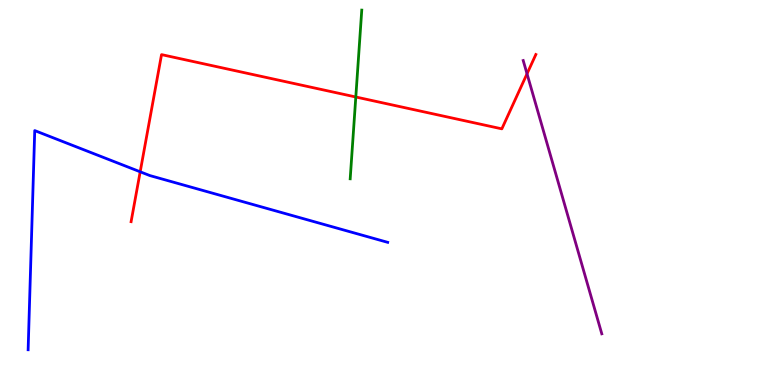[{'lines': ['blue', 'red'], 'intersections': [{'x': 1.81, 'y': 5.54}]}, {'lines': ['green', 'red'], 'intersections': [{'x': 4.59, 'y': 7.48}]}, {'lines': ['purple', 'red'], 'intersections': [{'x': 6.8, 'y': 8.08}]}, {'lines': ['blue', 'green'], 'intersections': []}, {'lines': ['blue', 'purple'], 'intersections': []}, {'lines': ['green', 'purple'], 'intersections': []}]